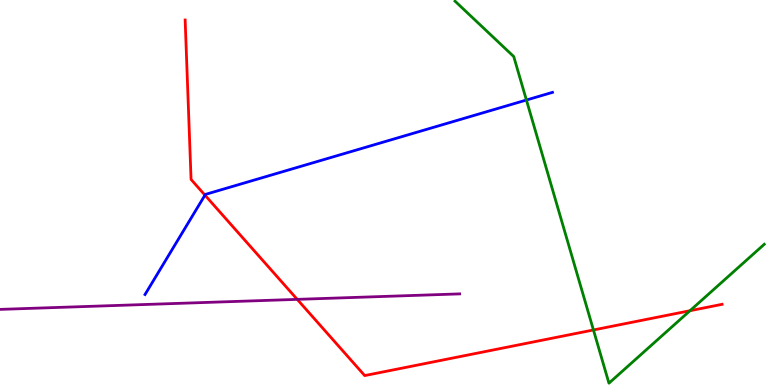[{'lines': ['blue', 'red'], 'intersections': [{'x': 2.64, 'y': 4.93}]}, {'lines': ['green', 'red'], 'intersections': [{'x': 7.66, 'y': 1.43}, {'x': 8.9, 'y': 1.93}]}, {'lines': ['purple', 'red'], 'intersections': [{'x': 3.84, 'y': 2.22}]}, {'lines': ['blue', 'green'], 'intersections': [{'x': 6.79, 'y': 7.4}]}, {'lines': ['blue', 'purple'], 'intersections': []}, {'lines': ['green', 'purple'], 'intersections': []}]